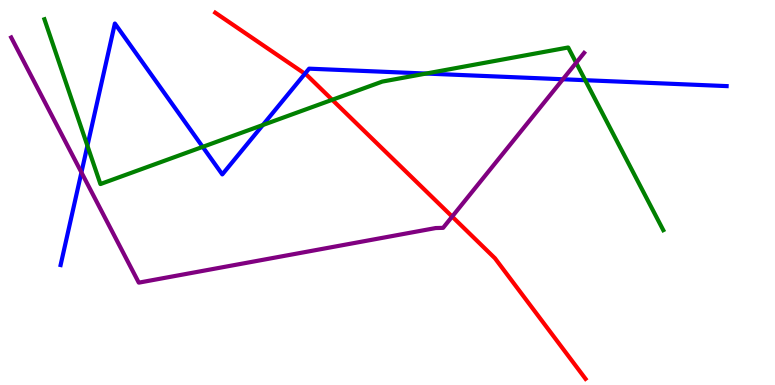[{'lines': ['blue', 'red'], 'intersections': [{'x': 3.93, 'y': 8.08}]}, {'lines': ['green', 'red'], 'intersections': [{'x': 4.29, 'y': 7.41}]}, {'lines': ['purple', 'red'], 'intersections': [{'x': 5.83, 'y': 4.37}]}, {'lines': ['blue', 'green'], 'intersections': [{'x': 1.13, 'y': 6.21}, {'x': 2.62, 'y': 6.19}, {'x': 3.39, 'y': 6.75}, {'x': 5.5, 'y': 8.09}, {'x': 7.55, 'y': 7.92}]}, {'lines': ['blue', 'purple'], 'intersections': [{'x': 1.05, 'y': 5.52}, {'x': 7.26, 'y': 7.94}]}, {'lines': ['green', 'purple'], 'intersections': [{'x': 7.43, 'y': 8.37}]}]